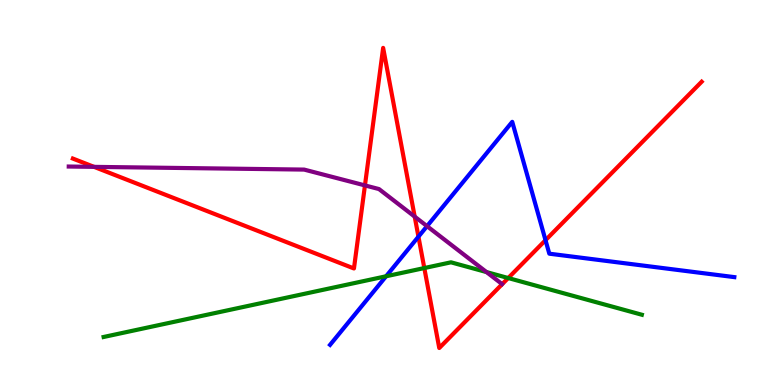[{'lines': ['blue', 'red'], 'intersections': [{'x': 5.4, 'y': 3.85}, {'x': 7.04, 'y': 3.76}]}, {'lines': ['green', 'red'], 'intersections': [{'x': 5.47, 'y': 3.04}, {'x': 6.56, 'y': 2.78}]}, {'lines': ['purple', 'red'], 'intersections': [{'x': 1.21, 'y': 5.67}, {'x': 4.71, 'y': 5.18}, {'x': 5.35, 'y': 4.37}]}, {'lines': ['blue', 'green'], 'intersections': [{'x': 4.98, 'y': 2.82}]}, {'lines': ['blue', 'purple'], 'intersections': [{'x': 5.51, 'y': 4.13}]}, {'lines': ['green', 'purple'], 'intersections': [{'x': 6.28, 'y': 2.93}]}]